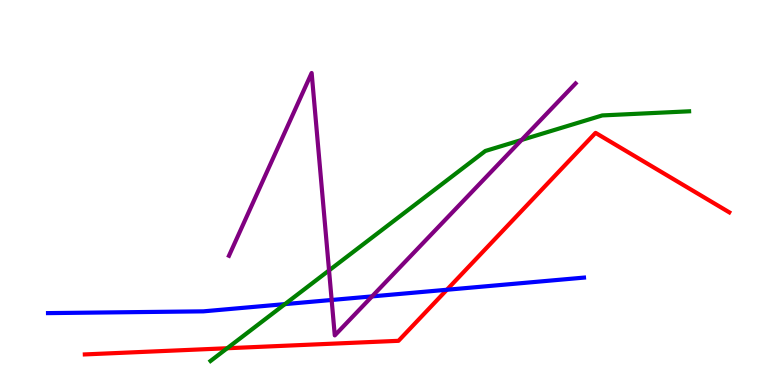[{'lines': ['blue', 'red'], 'intersections': [{'x': 5.77, 'y': 2.47}]}, {'lines': ['green', 'red'], 'intersections': [{'x': 2.93, 'y': 0.955}]}, {'lines': ['purple', 'red'], 'intersections': []}, {'lines': ['blue', 'green'], 'intersections': [{'x': 3.68, 'y': 2.1}]}, {'lines': ['blue', 'purple'], 'intersections': [{'x': 4.28, 'y': 2.21}, {'x': 4.8, 'y': 2.3}]}, {'lines': ['green', 'purple'], 'intersections': [{'x': 4.25, 'y': 2.98}, {'x': 6.73, 'y': 6.36}]}]